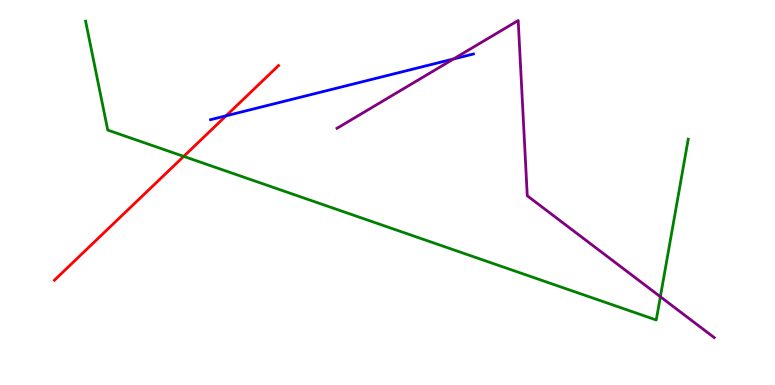[{'lines': ['blue', 'red'], 'intersections': [{'x': 2.92, 'y': 6.99}]}, {'lines': ['green', 'red'], 'intersections': [{'x': 2.37, 'y': 5.94}]}, {'lines': ['purple', 'red'], 'intersections': []}, {'lines': ['blue', 'green'], 'intersections': []}, {'lines': ['blue', 'purple'], 'intersections': [{'x': 5.85, 'y': 8.47}]}, {'lines': ['green', 'purple'], 'intersections': [{'x': 8.52, 'y': 2.29}]}]